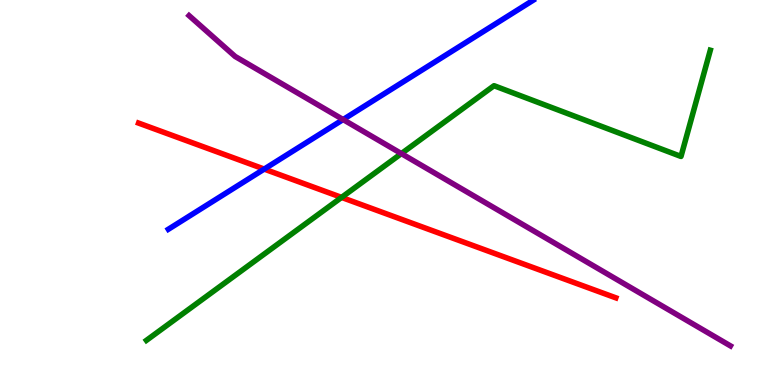[{'lines': ['blue', 'red'], 'intersections': [{'x': 3.41, 'y': 5.61}]}, {'lines': ['green', 'red'], 'intersections': [{'x': 4.41, 'y': 4.87}]}, {'lines': ['purple', 'red'], 'intersections': []}, {'lines': ['blue', 'green'], 'intersections': []}, {'lines': ['blue', 'purple'], 'intersections': [{'x': 4.43, 'y': 6.89}]}, {'lines': ['green', 'purple'], 'intersections': [{'x': 5.18, 'y': 6.01}]}]